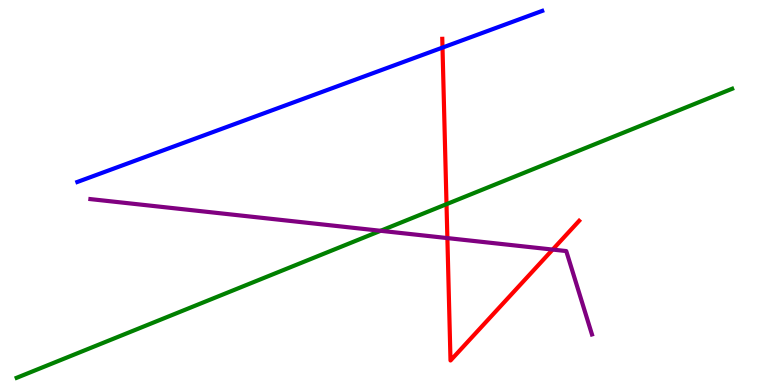[{'lines': ['blue', 'red'], 'intersections': [{'x': 5.71, 'y': 8.76}]}, {'lines': ['green', 'red'], 'intersections': [{'x': 5.76, 'y': 4.7}]}, {'lines': ['purple', 'red'], 'intersections': [{'x': 5.77, 'y': 3.82}, {'x': 7.13, 'y': 3.52}]}, {'lines': ['blue', 'green'], 'intersections': []}, {'lines': ['blue', 'purple'], 'intersections': []}, {'lines': ['green', 'purple'], 'intersections': [{'x': 4.91, 'y': 4.01}]}]